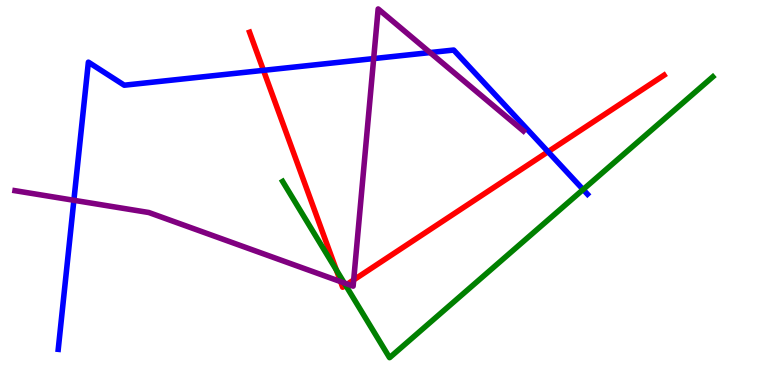[{'lines': ['blue', 'red'], 'intersections': [{'x': 3.4, 'y': 8.17}, {'x': 7.07, 'y': 6.06}]}, {'lines': ['green', 'red'], 'intersections': [{'x': 4.34, 'y': 2.99}, {'x': 4.46, 'y': 2.59}]}, {'lines': ['purple', 'red'], 'intersections': [{'x': 4.39, 'y': 2.69}, {'x': 4.48, 'y': 2.62}, {'x': 4.56, 'y': 2.73}]}, {'lines': ['blue', 'green'], 'intersections': [{'x': 7.52, 'y': 5.08}]}, {'lines': ['blue', 'purple'], 'intersections': [{'x': 0.953, 'y': 4.8}, {'x': 4.82, 'y': 8.48}, {'x': 5.55, 'y': 8.63}]}, {'lines': ['green', 'purple'], 'intersections': [{'x': 4.44, 'y': 2.65}]}]